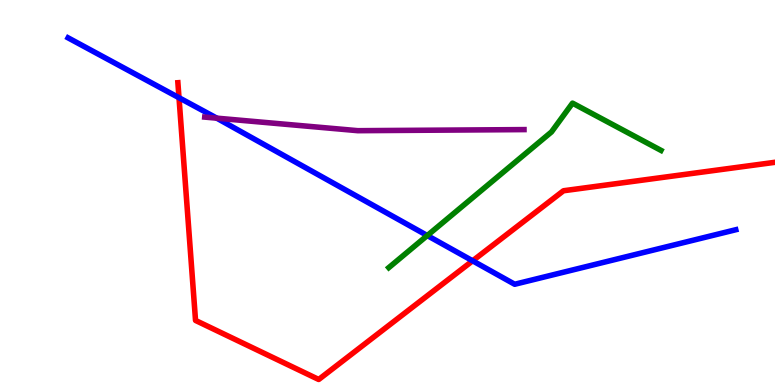[{'lines': ['blue', 'red'], 'intersections': [{'x': 2.31, 'y': 7.46}, {'x': 6.1, 'y': 3.23}]}, {'lines': ['green', 'red'], 'intersections': []}, {'lines': ['purple', 'red'], 'intersections': []}, {'lines': ['blue', 'green'], 'intersections': [{'x': 5.51, 'y': 3.88}]}, {'lines': ['blue', 'purple'], 'intersections': [{'x': 2.8, 'y': 6.93}]}, {'lines': ['green', 'purple'], 'intersections': []}]